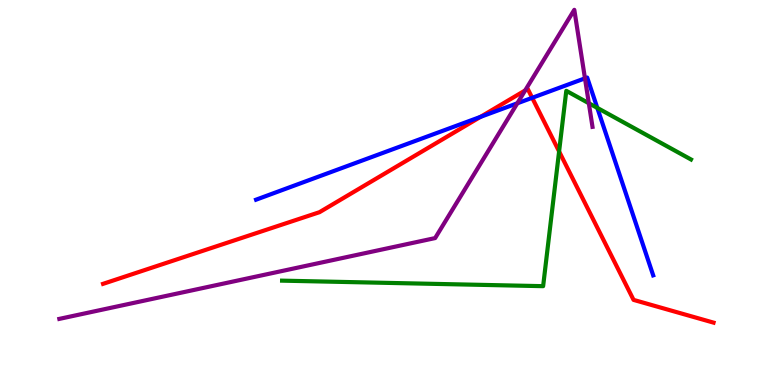[{'lines': ['blue', 'red'], 'intersections': [{'x': 6.2, 'y': 6.96}, {'x': 6.87, 'y': 7.46}]}, {'lines': ['green', 'red'], 'intersections': [{'x': 7.21, 'y': 6.07}]}, {'lines': ['purple', 'red'], 'intersections': [{'x': 6.78, 'y': 7.65}]}, {'lines': ['blue', 'green'], 'intersections': [{'x': 7.71, 'y': 7.2}]}, {'lines': ['blue', 'purple'], 'intersections': [{'x': 6.68, 'y': 7.32}, {'x': 7.55, 'y': 7.97}]}, {'lines': ['green', 'purple'], 'intersections': [{'x': 7.6, 'y': 7.32}]}]